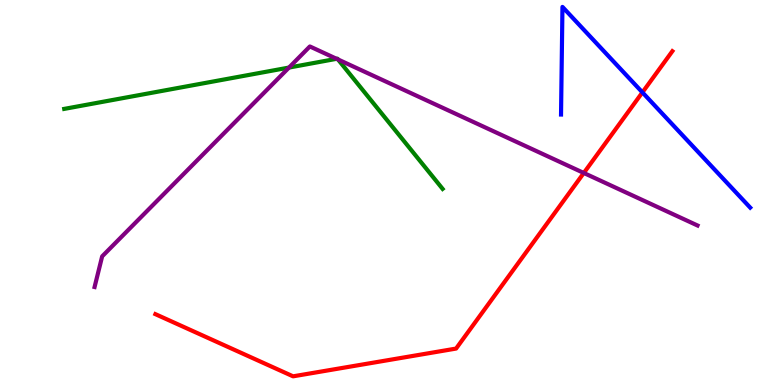[{'lines': ['blue', 'red'], 'intersections': [{'x': 8.29, 'y': 7.6}]}, {'lines': ['green', 'red'], 'intersections': []}, {'lines': ['purple', 'red'], 'intersections': [{'x': 7.53, 'y': 5.51}]}, {'lines': ['blue', 'green'], 'intersections': []}, {'lines': ['blue', 'purple'], 'intersections': []}, {'lines': ['green', 'purple'], 'intersections': [{'x': 3.73, 'y': 8.25}, {'x': 4.34, 'y': 8.47}, {'x': 4.36, 'y': 8.46}]}]